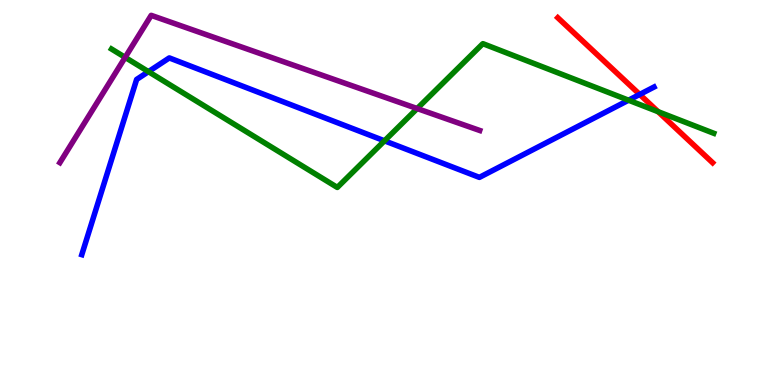[{'lines': ['blue', 'red'], 'intersections': [{'x': 8.25, 'y': 7.55}]}, {'lines': ['green', 'red'], 'intersections': [{'x': 8.49, 'y': 7.1}]}, {'lines': ['purple', 'red'], 'intersections': []}, {'lines': ['blue', 'green'], 'intersections': [{'x': 1.92, 'y': 8.14}, {'x': 4.96, 'y': 6.34}, {'x': 8.11, 'y': 7.4}]}, {'lines': ['blue', 'purple'], 'intersections': []}, {'lines': ['green', 'purple'], 'intersections': [{'x': 1.61, 'y': 8.51}, {'x': 5.38, 'y': 7.18}]}]